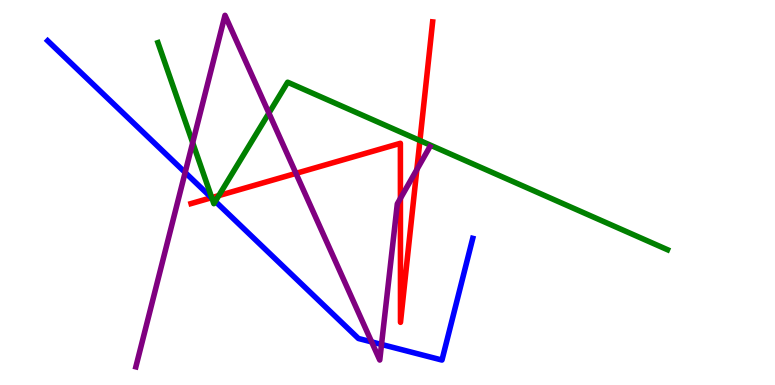[{'lines': ['blue', 'red'], 'intersections': [{'x': 2.73, 'y': 4.86}]}, {'lines': ['green', 'red'], 'intersections': [{'x': 2.73, 'y': 4.87}, {'x': 2.82, 'y': 4.92}, {'x': 5.42, 'y': 6.35}]}, {'lines': ['purple', 'red'], 'intersections': [{'x': 3.82, 'y': 5.5}, {'x': 5.17, 'y': 4.85}, {'x': 5.38, 'y': 5.59}]}, {'lines': ['blue', 'green'], 'intersections': [{'x': 2.73, 'y': 4.85}, {'x': 2.78, 'y': 4.77}]}, {'lines': ['blue', 'purple'], 'intersections': [{'x': 2.39, 'y': 5.52}, {'x': 4.8, 'y': 1.12}, {'x': 4.92, 'y': 1.05}]}, {'lines': ['green', 'purple'], 'intersections': [{'x': 2.49, 'y': 6.29}, {'x': 3.47, 'y': 7.06}]}]